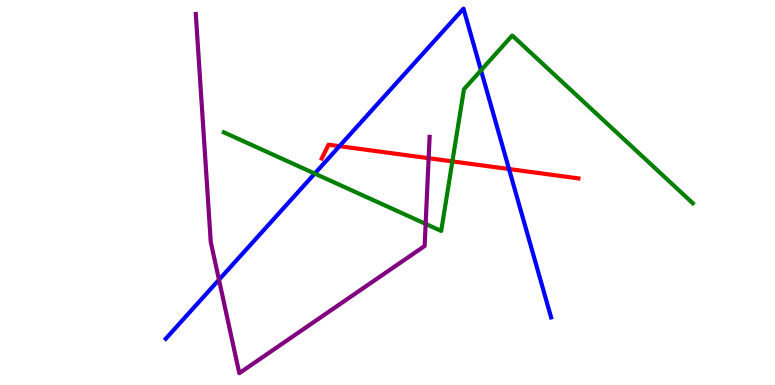[{'lines': ['blue', 'red'], 'intersections': [{'x': 4.38, 'y': 6.2}, {'x': 6.57, 'y': 5.61}]}, {'lines': ['green', 'red'], 'intersections': [{'x': 5.84, 'y': 5.81}]}, {'lines': ['purple', 'red'], 'intersections': [{'x': 5.53, 'y': 5.89}]}, {'lines': ['blue', 'green'], 'intersections': [{'x': 4.06, 'y': 5.49}, {'x': 6.21, 'y': 8.17}]}, {'lines': ['blue', 'purple'], 'intersections': [{'x': 2.83, 'y': 2.73}]}, {'lines': ['green', 'purple'], 'intersections': [{'x': 5.49, 'y': 4.18}]}]